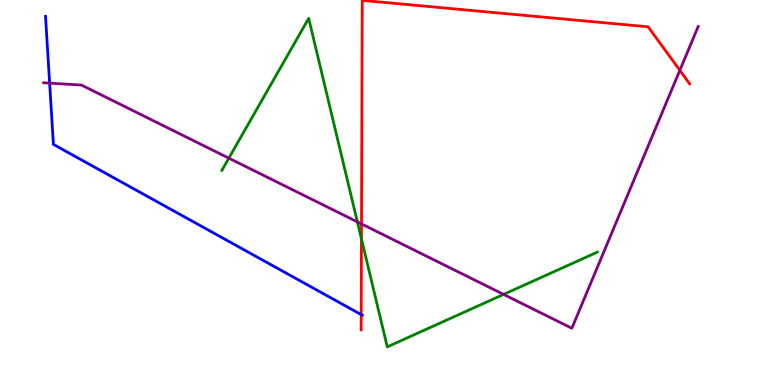[{'lines': ['blue', 'red'], 'intersections': [{'x': 4.66, 'y': 1.83}]}, {'lines': ['green', 'red'], 'intersections': [{'x': 4.66, 'y': 3.79}]}, {'lines': ['purple', 'red'], 'intersections': [{'x': 4.66, 'y': 4.18}, {'x': 8.77, 'y': 8.17}]}, {'lines': ['blue', 'green'], 'intersections': []}, {'lines': ['blue', 'purple'], 'intersections': [{'x': 0.64, 'y': 7.84}]}, {'lines': ['green', 'purple'], 'intersections': [{'x': 2.95, 'y': 5.89}, {'x': 4.61, 'y': 4.24}, {'x': 6.5, 'y': 2.35}]}]